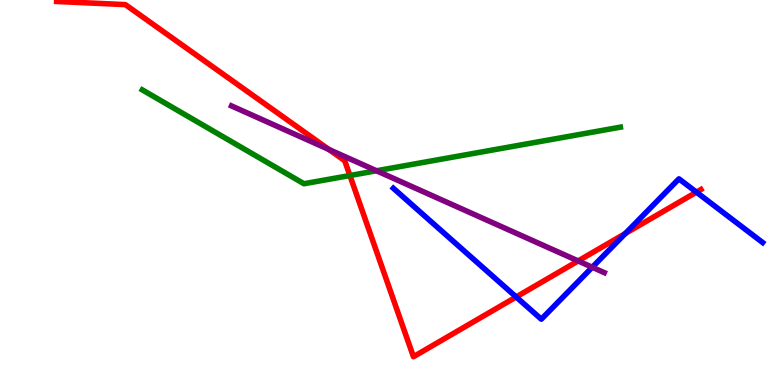[{'lines': ['blue', 'red'], 'intersections': [{'x': 6.66, 'y': 2.29}, {'x': 8.07, 'y': 3.94}, {'x': 8.99, 'y': 5.01}]}, {'lines': ['green', 'red'], 'intersections': [{'x': 4.51, 'y': 5.44}]}, {'lines': ['purple', 'red'], 'intersections': [{'x': 4.24, 'y': 6.12}, {'x': 7.46, 'y': 3.22}]}, {'lines': ['blue', 'green'], 'intersections': []}, {'lines': ['blue', 'purple'], 'intersections': [{'x': 7.64, 'y': 3.06}]}, {'lines': ['green', 'purple'], 'intersections': [{'x': 4.86, 'y': 5.56}]}]